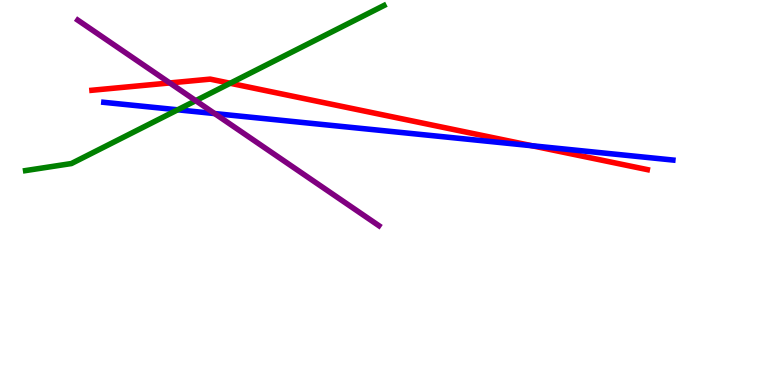[{'lines': ['blue', 'red'], 'intersections': [{'x': 6.87, 'y': 6.21}]}, {'lines': ['green', 'red'], 'intersections': [{'x': 2.97, 'y': 7.84}]}, {'lines': ['purple', 'red'], 'intersections': [{'x': 2.19, 'y': 7.85}]}, {'lines': ['blue', 'green'], 'intersections': [{'x': 2.29, 'y': 7.15}]}, {'lines': ['blue', 'purple'], 'intersections': [{'x': 2.77, 'y': 7.05}]}, {'lines': ['green', 'purple'], 'intersections': [{'x': 2.53, 'y': 7.39}]}]